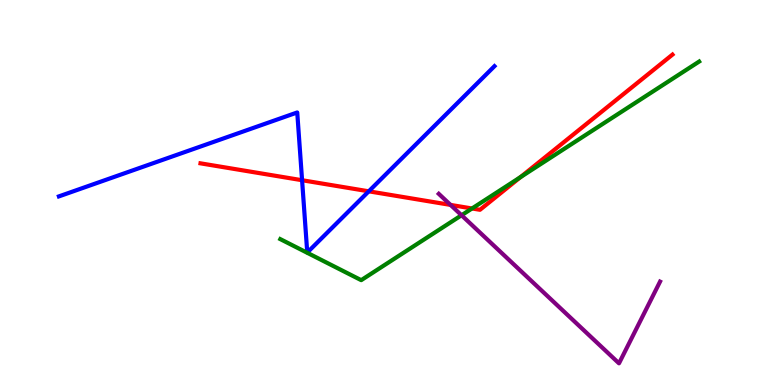[{'lines': ['blue', 'red'], 'intersections': [{'x': 3.9, 'y': 5.32}, {'x': 4.76, 'y': 5.03}]}, {'lines': ['green', 'red'], 'intersections': [{'x': 6.09, 'y': 4.58}, {'x': 6.72, 'y': 5.4}]}, {'lines': ['purple', 'red'], 'intersections': [{'x': 5.81, 'y': 4.68}]}, {'lines': ['blue', 'green'], 'intersections': []}, {'lines': ['blue', 'purple'], 'intersections': []}, {'lines': ['green', 'purple'], 'intersections': [{'x': 5.96, 'y': 4.41}]}]